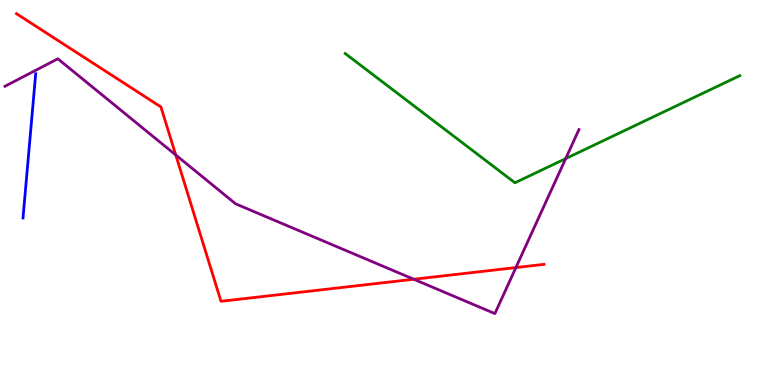[{'lines': ['blue', 'red'], 'intersections': []}, {'lines': ['green', 'red'], 'intersections': []}, {'lines': ['purple', 'red'], 'intersections': [{'x': 2.27, 'y': 5.97}, {'x': 5.34, 'y': 2.75}, {'x': 6.66, 'y': 3.05}]}, {'lines': ['blue', 'green'], 'intersections': []}, {'lines': ['blue', 'purple'], 'intersections': []}, {'lines': ['green', 'purple'], 'intersections': [{'x': 7.3, 'y': 5.88}]}]